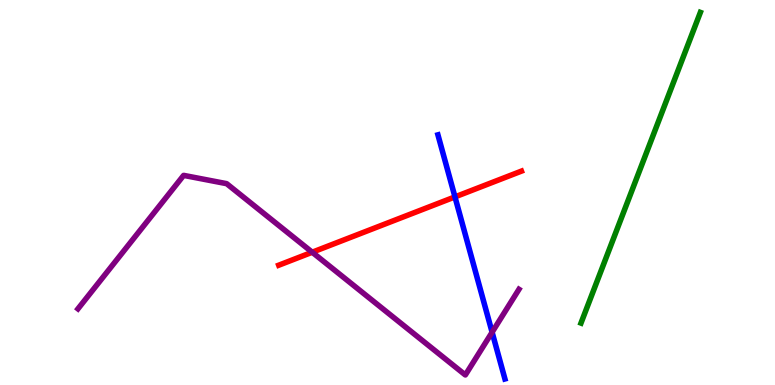[{'lines': ['blue', 'red'], 'intersections': [{'x': 5.87, 'y': 4.89}]}, {'lines': ['green', 'red'], 'intersections': []}, {'lines': ['purple', 'red'], 'intersections': [{'x': 4.03, 'y': 3.45}]}, {'lines': ['blue', 'green'], 'intersections': []}, {'lines': ['blue', 'purple'], 'intersections': [{'x': 6.35, 'y': 1.37}]}, {'lines': ['green', 'purple'], 'intersections': []}]